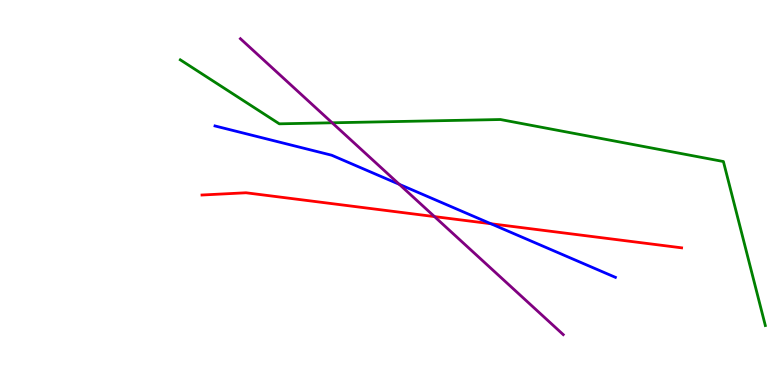[{'lines': ['blue', 'red'], 'intersections': [{'x': 6.33, 'y': 4.19}]}, {'lines': ['green', 'red'], 'intersections': []}, {'lines': ['purple', 'red'], 'intersections': [{'x': 5.61, 'y': 4.37}]}, {'lines': ['blue', 'green'], 'intersections': []}, {'lines': ['blue', 'purple'], 'intersections': [{'x': 5.15, 'y': 5.21}]}, {'lines': ['green', 'purple'], 'intersections': [{'x': 4.29, 'y': 6.81}]}]